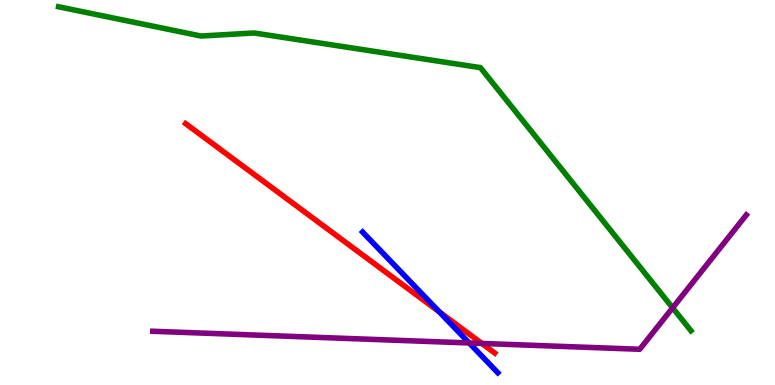[{'lines': ['blue', 'red'], 'intersections': [{'x': 5.67, 'y': 1.9}]}, {'lines': ['green', 'red'], 'intersections': []}, {'lines': ['purple', 'red'], 'intersections': [{'x': 6.22, 'y': 1.08}]}, {'lines': ['blue', 'green'], 'intersections': []}, {'lines': ['blue', 'purple'], 'intersections': [{'x': 6.05, 'y': 1.09}]}, {'lines': ['green', 'purple'], 'intersections': [{'x': 8.68, 'y': 2.0}]}]